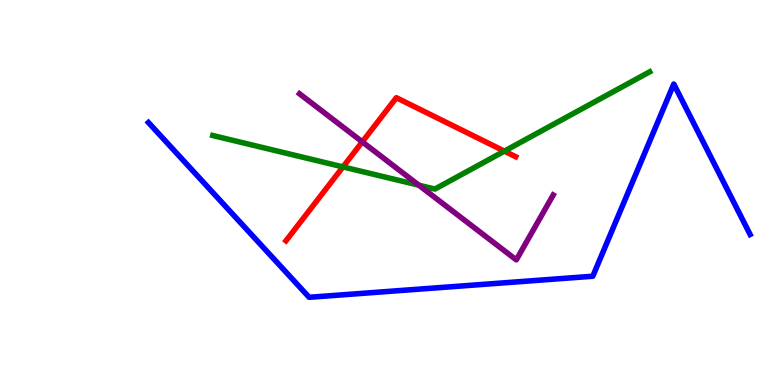[{'lines': ['blue', 'red'], 'intersections': []}, {'lines': ['green', 'red'], 'intersections': [{'x': 4.43, 'y': 5.66}, {'x': 6.51, 'y': 6.07}]}, {'lines': ['purple', 'red'], 'intersections': [{'x': 4.67, 'y': 6.32}]}, {'lines': ['blue', 'green'], 'intersections': []}, {'lines': ['blue', 'purple'], 'intersections': []}, {'lines': ['green', 'purple'], 'intersections': [{'x': 5.4, 'y': 5.19}]}]